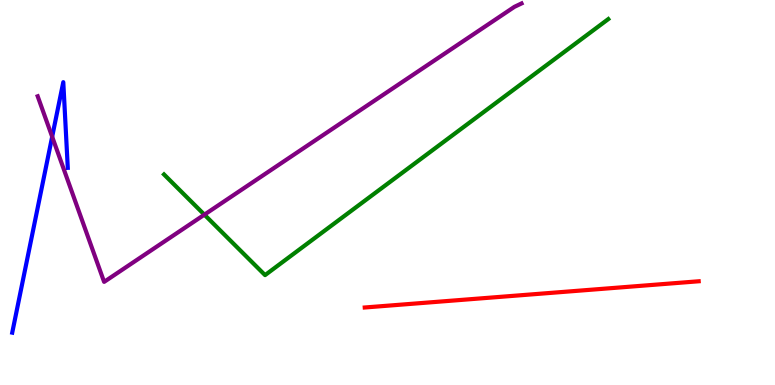[{'lines': ['blue', 'red'], 'intersections': []}, {'lines': ['green', 'red'], 'intersections': []}, {'lines': ['purple', 'red'], 'intersections': []}, {'lines': ['blue', 'green'], 'intersections': []}, {'lines': ['blue', 'purple'], 'intersections': [{'x': 0.673, 'y': 6.45}]}, {'lines': ['green', 'purple'], 'intersections': [{'x': 2.64, 'y': 4.42}]}]